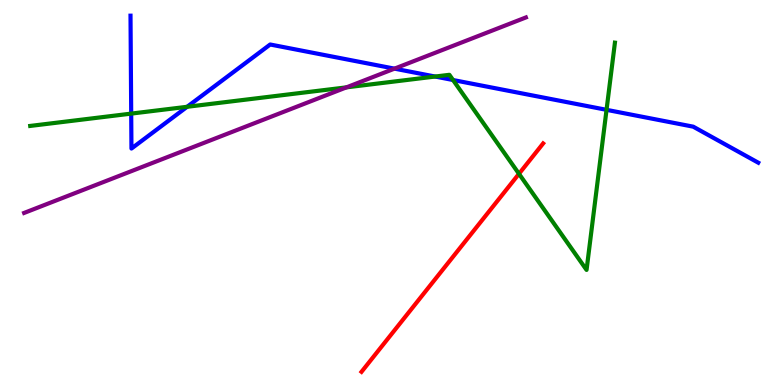[{'lines': ['blue', 'red'], 'intersections': []}, {'lines': ['green', 'red'], 'intersections': [{'x': 6.7, 'y': 5.49}]}, {'lines': ['purple', 'red'], 'intersections': []}, {'lines': ['blue', 'green'], 'intersections': [{'x': 1.69, 'y': 7.05}, {'x': 2.41, 'y': 7.23}, {'x': 5.61, 'y': 8.01}, {'x': 5.85, 'y': 7.92}, {'x': 7.83, 'y': 7.15}]}, {'lines': ['blue', 'purple'], 'intersections': [{'x': 5.09, 'y': 8.22}]}, {'lines': ['green', 'purple'], 'intersections': [{'x': 4.47, 'y': 7.73}]}]